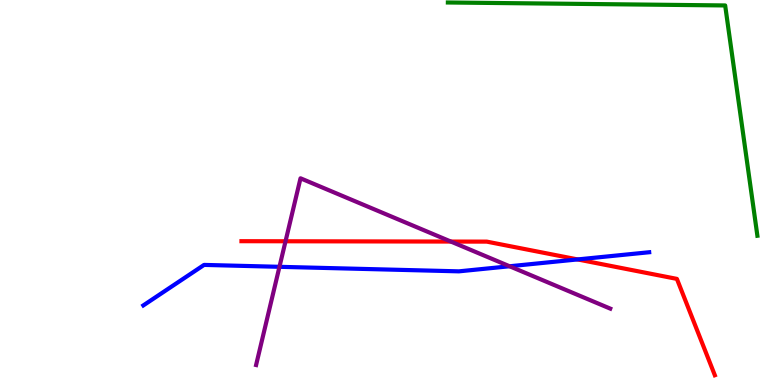[{'lines': ['blue', 'red'], 'intersections': [{'x': 7.45, 'y': 3.26}]}, {'lines': ['green', 'red'], 'intersections': []}, {'lines': ['purple', 'red'], 'intersections': [{'x': 3.68, 'y': 3.73}, {'x': 5.82, 'y': 3.73}]}, {'lines': ['blue', 'green'], 'intersections': []}, {'lines': ['blue', 'purple'], 'intersections': [{'x': 3.61, 'y': 3.07}, {'x': 6.58, 'y': 3.08}]}, {'lines': ['green', 'purple'], 'intersections': []}]